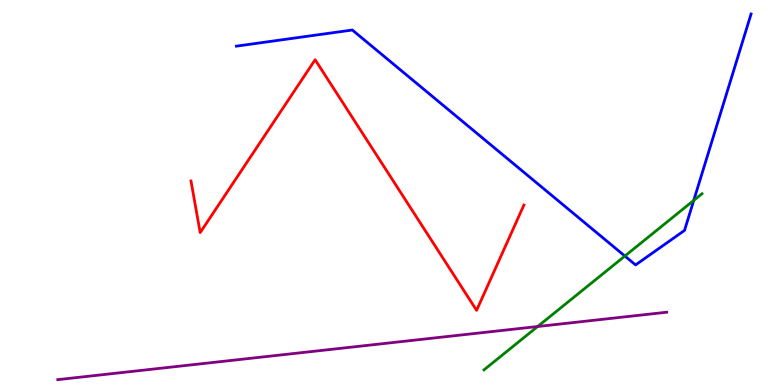[{'lines': ['blue', 'red'], 'intersections': []}, {'lines': ['green', 'red'], 'intersections': []}, {'lines': ['purple', 'red'], 'intersections': []}, {'lines': ['blue', 'green'], 'intersections': [{'x': 8.06, 'y': 3.35}, {'x': 8.95, 'y': 4.79}]}, {'lines': ['blue', 'purple'], 'intersections': []}, {'lines': ['green', 'purple'], 'intersections': [{'x': 6.94, 'y': 1.52}]}]